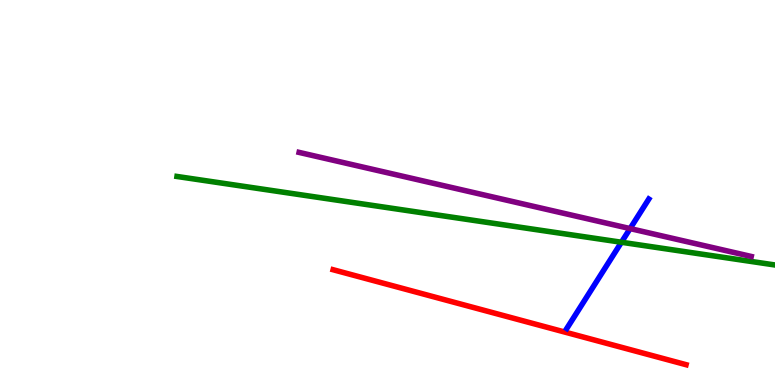[{'lines': ['blue', 'red'], 'intersections': []}, {'lines': ['green', 'red'], 'intersections': []}, {'lines': ['purple', 'red'], 'intersections': []}, {'lines': ['blue', 'green'], 'intersections': [{'x': 8.02, 'y': 3.71}]}, {'lines': ['blue', 'purple'], 'intersections': [{'x': 8.13, 'y': 4.06}]}, {'lines': ['green', 'purple'], 'intersections': []}]